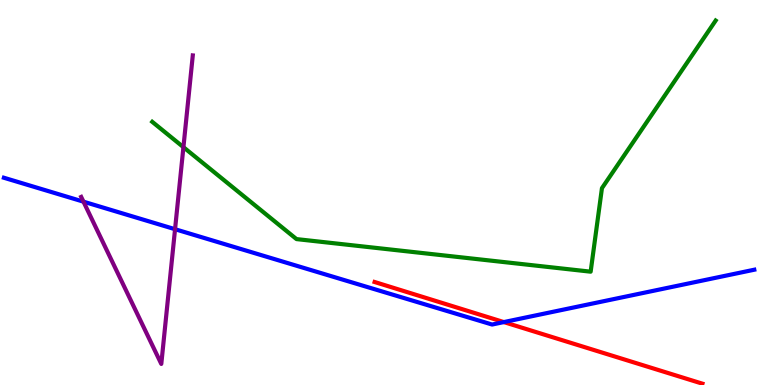[{'lines': ['blue', 'red'], 'intersections': [{'x': 6.5, 'y': 1.63}]}, {'lines': ['green', 'red'], 'intersections': []}, {'lines': ['purple', 'red'], 'intersections': []}, {'lines': ['blue', 'green'], 'intersections': []}, {'lines': ['blue', 'purple'], 'intersections': [{'x': 1.08, 'y': 4.76}, {'x': 2.26, 'y': 4.05}]}, {'lines': ['green', 'purple'], 'intersections': [{'x': 2.37, 'y': 6.18}]}]